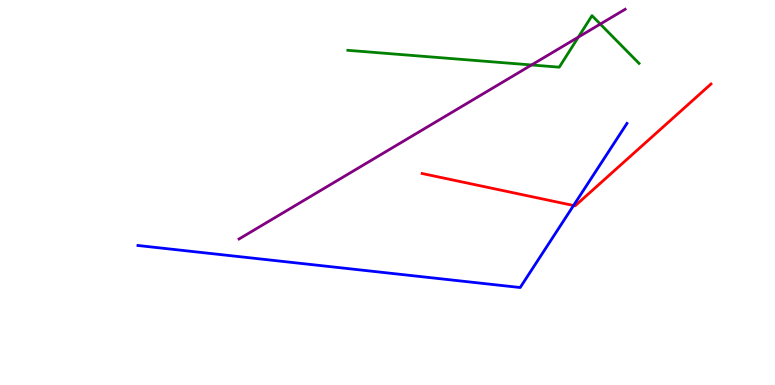[{'lines': ['blue', 'red'], 'intersections': [{'x': 7.4, 'y': 4.66}]}, {'lines': ['green', 'red'], 'intersections': []}, {'lines': ['purple', 'red'], 'intersections': []}, {'lines': ['blue', 'green'], 'intersections': []}, {'lines': ['blue', 'purple'], 'intersections': []}, {'lines': ['green', 'purple'], 'intersections': [{'x': 6.86, 'y': 8.31}, {'x': 7.46, 'y': 9.04}, {'x': 7.75, 'y': 9.37}]}]